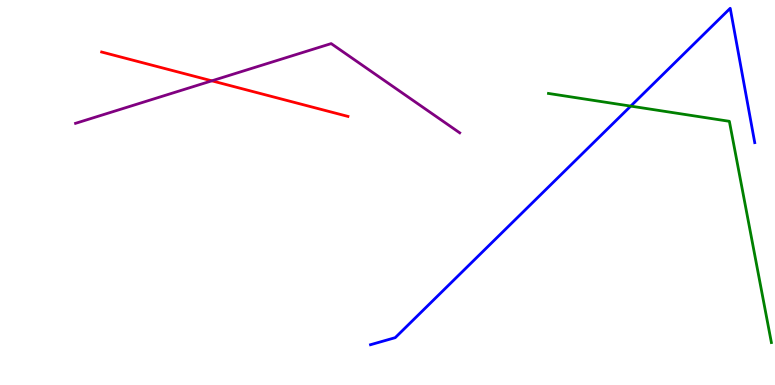[{'lines': ['blue', 'red'], 'intersections': []}, {'lines': ['green', 'red'], 'intersections': []}, {'lines': ['purple', 'red'], 'intersections': [{'x': 2.73, 'y': 7.9}]}, {'lines': ['blue', 'green'], 'intersections': [{'x': 8.14, 'y': 7.24}]}, {'lines': ['blue', 'purple'], 'intersections': []}, {'lines': ['green', 'purple'], 'intersections': []}]